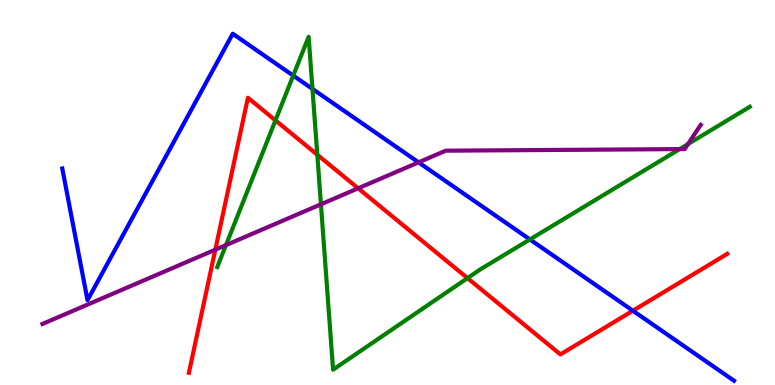[{'lines': ['blue', 'red'], 'intersections': [{'x': 8.17, 'y': 1.93}]}, {'lines': ['green', 'red'], 'intersections': [{'x': 3.55, 'y': 6.87}, {'x': 4.09, 'y': 5.98}, {'x': 6.03, 'y': 2.78}]}, {'lines': ['purple', 'red'], 'intersections': [{'x': 2.78, 'y': 3.51}, {'x': 4.62, 'y': 5.11}]}, {'lines': ['blue', 'green'], 'intersections': [{'x': 3.78, 'y': 8.04}, {'x': 4.03, 'y': 7.69}, {'x': 6.84, 'y': 3.78}]}, {'lines': ['blue', 'purple'], 'intersections': [{'x': 5.4, 'y': 5.78}]}, {'lines': ['green', 'purple'], 'intersections': [{'x': 2.92, 'y': 3.63}, {'x': 4.14, 'y': 4.69}, {'x': 8.77, 'y': 6.13}, {'x': 8.88, 'y': 6.26}]}]